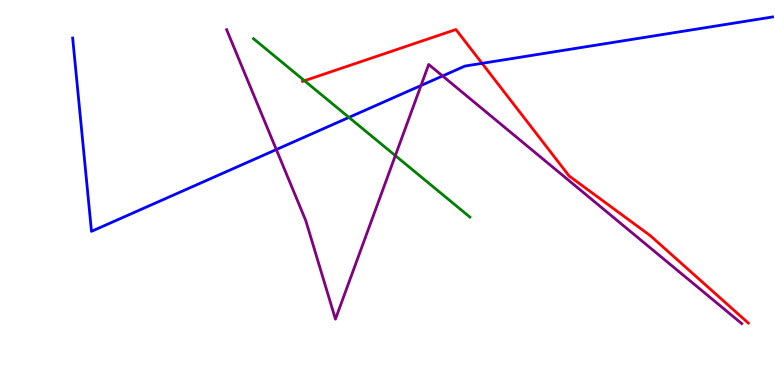[{'lines': ['blue', 'red'], 'intersections': [{'x': 6.22, 'y': 8.36}]}, {'lines': ['green', 'red'], 'intersections': [{'x': 3.93, 'y': 7.9}]}, {'lines': ['purple', 'red'], 'intersections': []}, {'lines': ['blue', 'green'], 'intersections': [{'x': 4.5, 'y': 6.95}]}, {'lines': ['blue', 'purple'], 'intersections': [{'x': 3.57, 'y': 6.12}, {'x': 5.43, 'y': 7.78}, {'x': 5.71, 'y': 8.03}]}, {'lines': ['green', 'purple'], 'intersections': [{'x': 5.1, 'y': 5.96}]}]